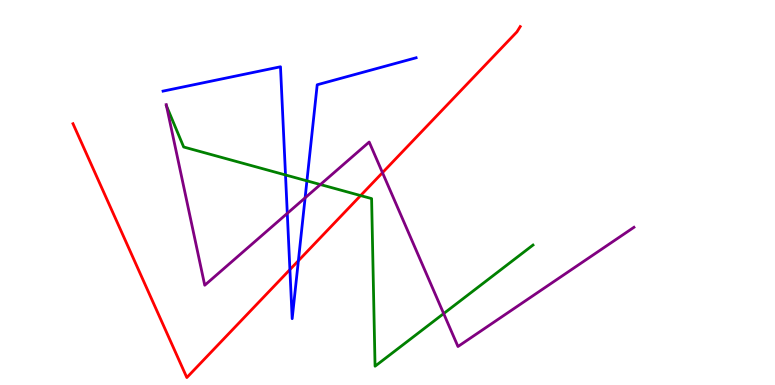[{'lines': ['blue', 'red'], 'intersections': [{'x': 3.74, 'y': 3.0}, {'x': 3.85, 'y': 3.23}]}, {'lines': ['green', 'red'], 'intersections': [{'x': 4.65, 'y': 4.92}]}, {'lines': ['purple', 'red'], 'intersections': [{'x': 4.94, 'y': 5.52}]}, {'lines': ['blue', 'green'], 'intersections': [{'x': 3.68, 'y': 5.46}, {'x': 3.96, 'y': 5.3}]}, {'lines': ['blue', 'purple'], 'intersections': [{'x': 3.71, 'y': 4.46}, {'x': 3.94, 'y': 4.86}]}, {'lines': ['green', 'purple'], 'intersections': [{'x': 2.15, 'y': 7.25}, {'x': 4.13, 'y': 5.21}, {'x': 5.72, 'y': 1.86}]}]